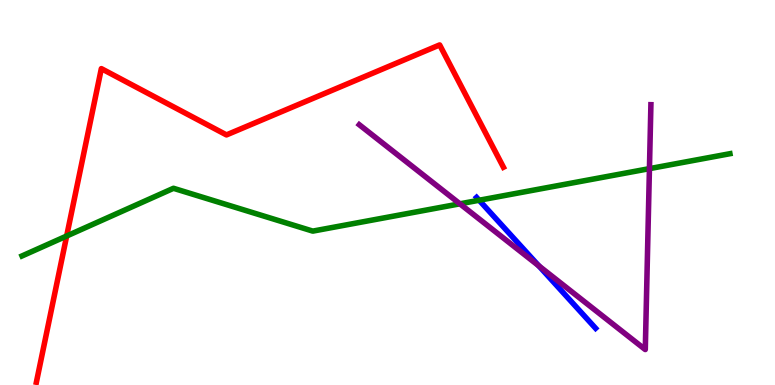[{'lines': ['blue', 'red'], 'intersections': []}, {'lines': ['green', 'red'], 'intersections': [{'x': 0.86, 'y': 3.87}]}, {'lines': ['purple', 'red'], 'intersections': []}, {'lines': ['blue', 'green'], 'intersections': [{'x': 6.18, 'y': 4.8}]}, {'lines': ['blue', 'purple'], 'intersections': [{'x': 6.95, 'y': 3.09}]}, {'lines': ['green', 'purple'], 'intersections': [{'x': 5.93, 'y': 4.71}, {'x': 8.38, 'y': 5.62}]}]